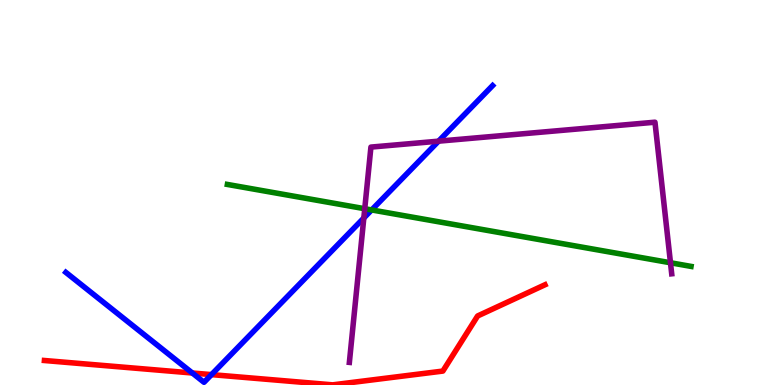[{'lines': ['blue', 'red'], 'intersections': [{'x': 2.48, 'y': 0.312}, {'x': 2.73, 'y': 0.27}]}, {'lines': ['green', 'red'], 'intersections': []}, {'lines': ['purple', 'red'], 'intersections': []}, {'lines': ['blue', 'green'], 'intersections': [{'x': 4.8, 'y': 4.55}]}, {'lines': ['blue', 'purple'], 'intersections': [{'x': 4.69, 'y': 4.34}, {'x': 5.66, 'y': 6.33}]}, {'lines': ['green', 'purple'], 'intersections': [{'x': 4.71, 'y': 4.58}, {'x': 8.65, 'y': 3.17}]}]